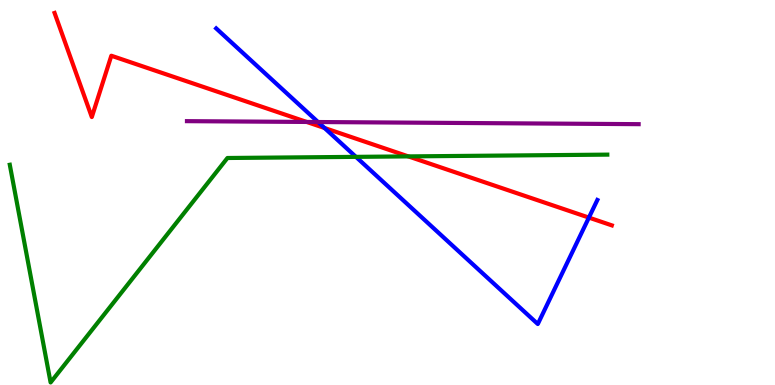[{'lines': ['blue', 'red'], 'intersections': [{'x': 4.19, 'y': 6.68}, {'x': 7.6, 'y': 4.35}]}, {'lines': ['green', 'red'], 'intersections': [{'x': 5.27, 'y': 5.94}]}, {'lines': ['purple', 'red'], 'intersections': [{'x': 3.96, 'y': 6.83}]}, {'lines': ['blue', 'green'], 'intersections': [{'x': 4.59, 'y': 5.93}]}, {'lines': ['blue', 'purple'], 'intersections': [{'x': 4.1, 'y': 6.83}]}, {'lines': ['green', 'purple'], 'intersections': []}]